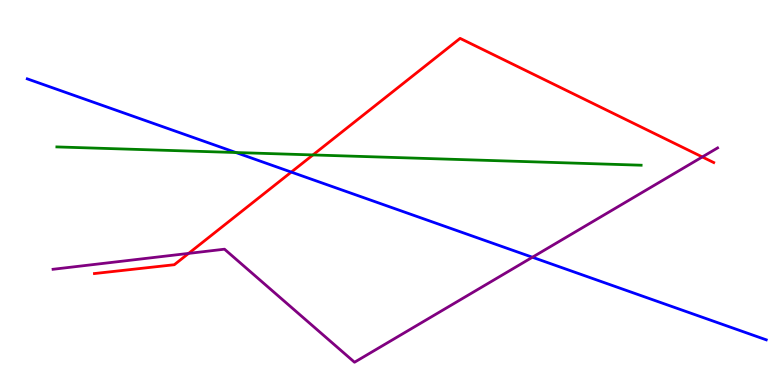[{'lines': ['blue', 'red'], 'intersections': [{'x': 3.76, 'y': 5.53}]}, {'lines': ['green', 'red'], 'intersections': [{'x': 4.04, 'y': 5.98}]}, {'lines': ['purple', 'red'], 'intersections': [{'x': 2.43, 'y': 3.42}, {'x': 9.06, 'y': 5.92}]}, {'lines': ['blue', 'green'], 'intersections': [{'x': 3.04, 'y': 6.04}]}, {'lines': ['blue', 'purple'], 'intersections': [{'x': 6.87, 'y': 3.32}]}, {'lines': ['green', 'purple'], 'intersections': []}]